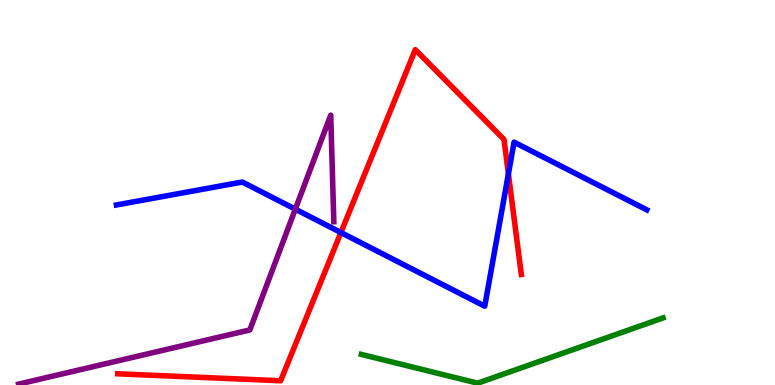[{'lines': ['blue', 'red'], 'intersections': [{'x': 4.4, 'y': 3.96}, {'x': 6.56, 'y': 5.48}]}, {'lines': ['green', 'red'], 'intersections': []}, {'lines': ['purple', 'red'], 'intersections': []}, {'lines': ['blue', 'green'], 'intersections': []}, {'lines': ['blue', 'purple'], 'intersections': [{'x': 3.81, 'y': 4.57}]}, {'lines': ['green', 'purple'], 'intersections': []}]